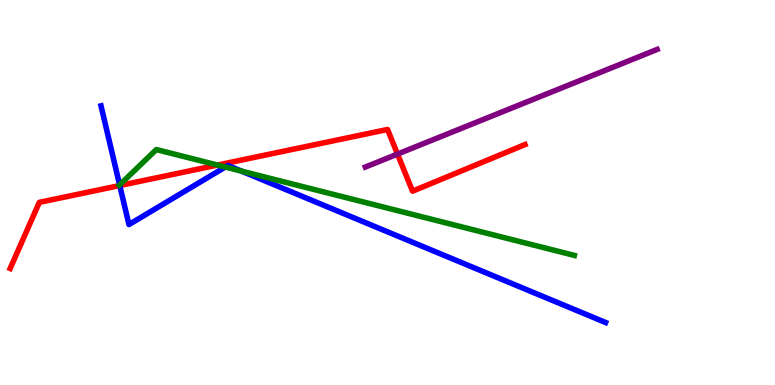[{'lines': ['blue', 'red'], 'intersections': [{'x': 1.55, 'y': 5.18}]}, {'lines': ['green', 'red'], 'intersections': [{'x': 2.81, 'y': 5.71}]}, {'lines': ['purple', 'red'], 'intersections': [{'x': 5.13, 'y': 6.0}]}, {'lines': ['blue', 'green'], 'intersections': [{'x': 1.54, 'y': 5.2}, {'x': 2.91, 'y': 5.66}, {'x': 3.12, 'y': 5.55}]}, {'lines': ['blue', 'purple'], 'intersections': []}, {'lines': ['green', 'purple'], 'intersections': []}]